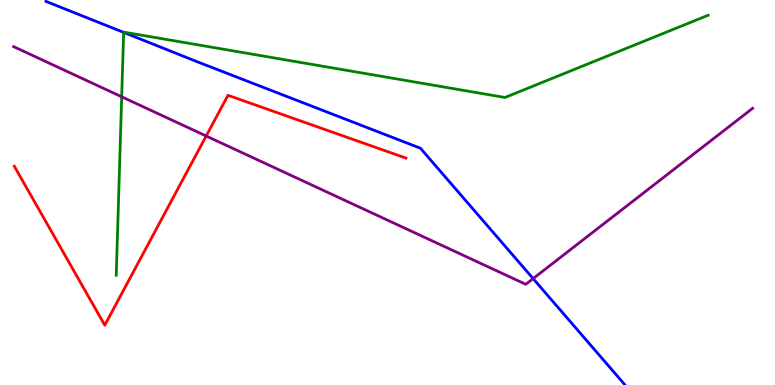[{'lines': ['blue', 'red'], 'intersections': []}, {'lines': ['green', 'red'], 'intersections': []}, {'lines': ['purple', 'red'], 'intersections': [{'x': 2.66, 'y': 6.47}]}, {'lines': ['blue', 'green'], 'intersections': [{'x': 1.6, 'y': 9.16}]}, {'lines': ['blue', 'purple'], 'intersections': [{'x': 6.88, 'y': 2.76}]}, {'lines': ['green', 'purple'], 'intersections': [{'x': 1.57, 'y': 7.49}]}]